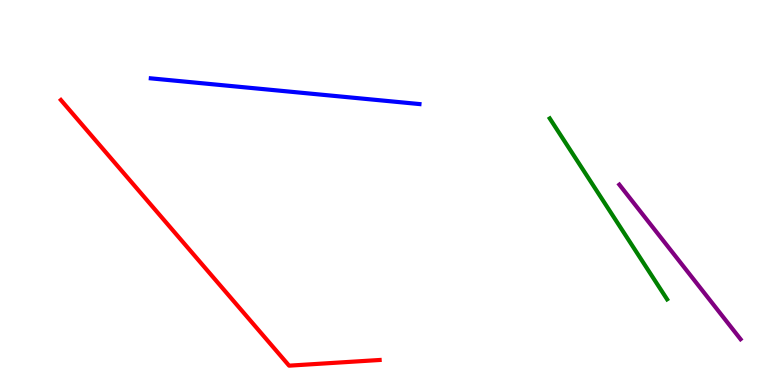[{'lines': ['blue', 'red'], 'intersections': []}, {'lines': ['green', 'red'], 'intersections': []}, {'lines': ['purple', 'red'], 'intersections': []}, {'lines': ['blue', 'green'], 'intersections': []}, {'lines': ['blue', 'purple'], 'intersections': []}, {'lines': ['green', 'purple'], 'intersections': []}]